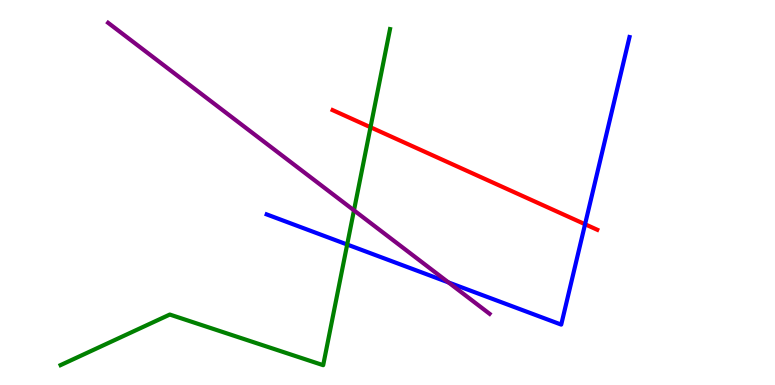[{'lines': ['blue', 'red'], 'intersections': [{'x': 7.55, 'y': 4.18}]}, {'lines': ['green', 'red'], 'intersections': [{'x': 4.78, 'y': 6.7}]}, {'lines': ['purple', 'red'], 'intersections': []}, {'lines': ['blue', 'green'], 'intersections': [{'x': 4.48, 'y': 3.65}]}, {'lines': ['blue', 'purple'], 'intersections': [{'x': 5.79, 'y': 2.66}]}, {'lines': ['green', 'purple'], 'intersections': [{'x': 4.57, 'y': 4.54}]}]